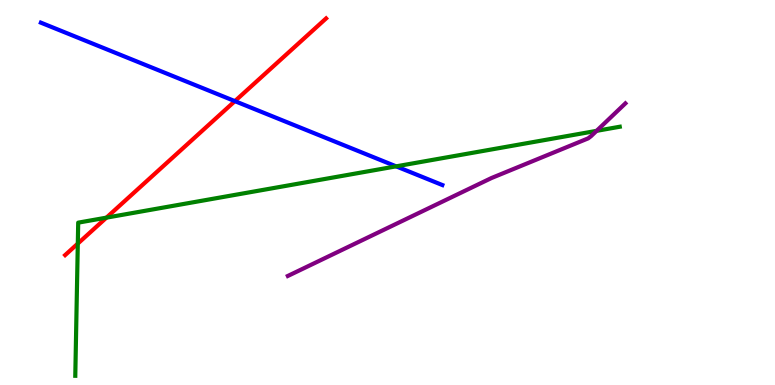[{'lines': ['blue', 'red'], 'intersections': [{'x': 3.03, 'y': 7.37}]}, {'lines': ['green', 'red'], 'intersections': [{'x': 1.0, 'y': 3.67}, {'x': 1.37, 'y': 4.35}]}, {'lines': ['purple', 'red'], 'intersections': []}, {'lines': ['blue', 'green'], 'intersections': [{'x': 5.11, 'y': 5.68}]}, {'lines': ['blue', 'purple'], 'intersections': []}, {'lines': ['green', 'purple'], 'intersections': [{'x': 7.7, 'y': 6.6}]}]